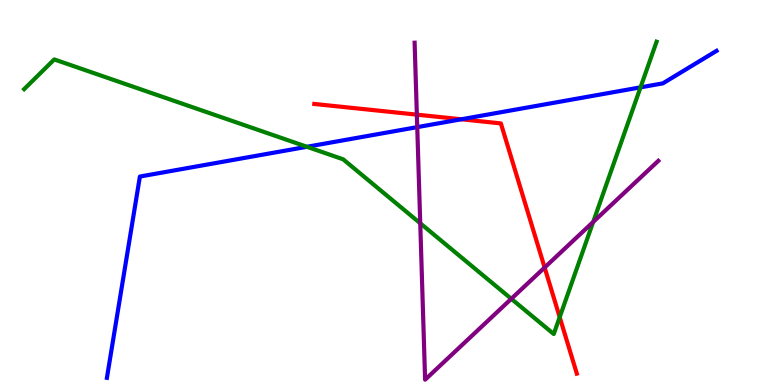[{'lines': ['blue', 'red'], 'intersections': [{'x': 5.95, 'y': 6.9}]}, {'lines': ['green', 'red'], 'intersections': [{'x': 7.22, 'y': 1.76}]}, {'lines': ['purple', 'red'], 'intersections': [{'x': 5.38, 'y': 7.02}, {'x': 7.03, 'y': 3.05}]}, {'lines': ['blue', 'green'], 'intersections': [{'x': 3.96, 'y': 6.19}, {'x': 8.26, 'y': 7.73}]}, {'lines': ['blue', 'purple'], 'intersections': [{'x': 5.38, 'y': 6.7}]}, {'lines': ['green', 'purple'], 'intersections': [{'x': 5.42, 'y': 4.2}, {'x': 6.6, 'y': 2.24}, {'x': 7.65, 'y': 4.23}]}]